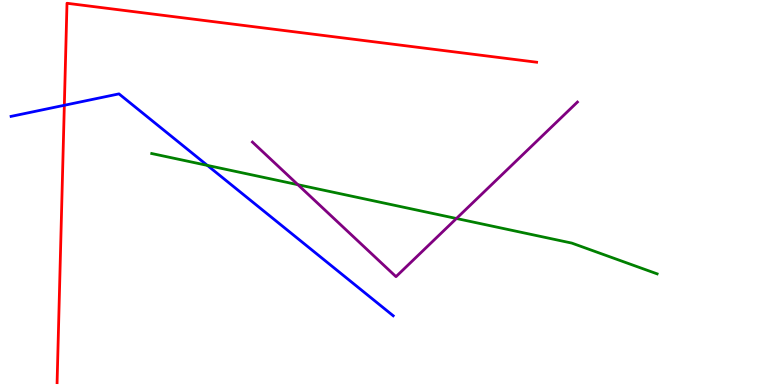[{'lines': ['blue', 'red'], 'intersections': [{'x': 0.83, 'y': 7.27}]}, {'lines': ['green', 'red'], 'intersections': []}, {'lines': ['purple', 'red'], 'intersections': []}, {'lines': ['blue', 'green'], 'intersections': [{'x': 2.68, 'y': 5.7}]}, {'lines': ['blue', 'purple'], 'intersections': []}, {'lines': ['green', 'purple'], 'intersections': [{'x': 3.84, 'y': 5.2}, {'x': 5.89, 'y': 4.32}]}]